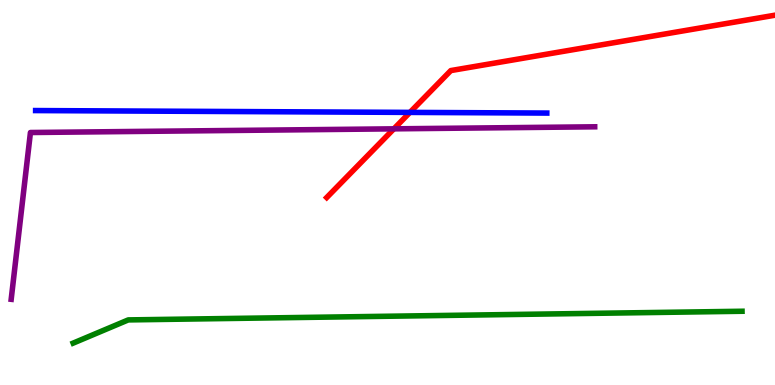[{'lines': ['blue', 'red'], 'intersections': [{'x': 5.29, 'y': 7.08}]}, {'lines': ['green', 'red'], 'intersections': []}, {'lines': ['purple', 'red'], 'intersections': [{'x': 5.08, 'y': 6.65}]}, {'lines': ['blue', 'green'], 'intersections': []}, {'lines': ['blue', 'purple'], 'intersections': []}, {'lines': ['green', 'purple'], 'intersections': []}]